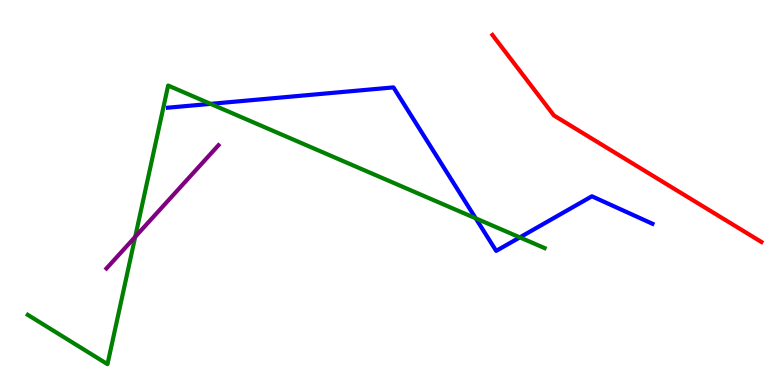[{'lines': ['blue', 'red'], 'intersections': []}, {'lines': ['green', 'red'], 'intersections': []}, {'lines': ['purple', 'red'], 'intersections': []}, {'lines': ['blue', 'green'], 'intersections': [{'x': 2.72, 'y': 7.3}, {'x': 6.14, 'y': 4.33}, {'x': 6.71, 'y': 3.83}]}, {'lines': ['blue', 'purple'], 'intersections': []}, {'lines': ['green', 'purple'], 'intersections': [{'x': 1.74, 'y': 3.85}]}]